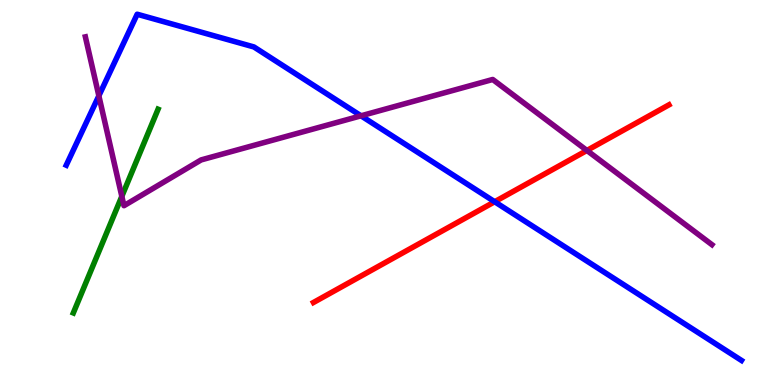[{'lines': ['blue', 'red'], 'intersections': [{'x': 6.38, 'y': 4.76}]}, {'lines': ['green', 'red'], 'intersections': []}, {'lines': ['purple', 'red'], 'intersections': [{'x': 7.57, 'y': 6.09}]}, {'lines': ['blue', 'green'], 'intersections': []}, {'lines': ['blue', 'purple'], 'intersections': [{'x': 1.28, 'y': 7.51}, {'x': 4.66, 'y': 6.99}]}, {'lines': ['green', 'purple'], 'intersections': [{'x': 1.57, 'y': 4.9}]}]